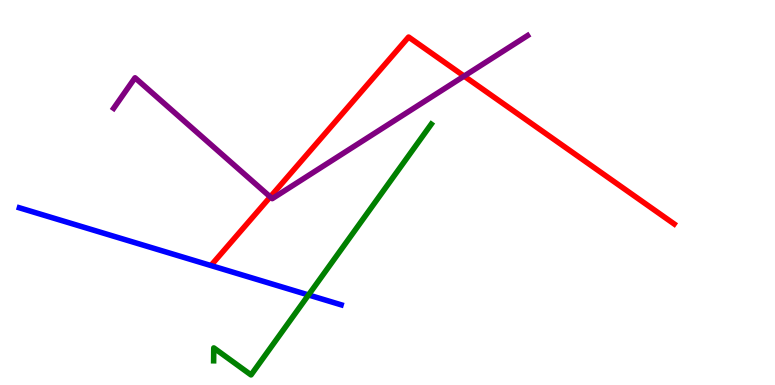[{'lines': ['blue', 'red'], 'intersections': []}, {'lines': ['green', 'red'], 'intersections': []}, {'lines': ['purple', 'red'], 'intersections': [{'x': 3.49, 'y': 4.89}, {'x': 5.99, 'y': 8.02}]}, {'lines': ['blue', 'green'], 'intersections': [{'x': 3.98, 'y': 2.34}]}, {'lines': ['blue', 'purple'], 'intersections': []}, {'lines': ['green', 'purple'], 'intersections': []}]